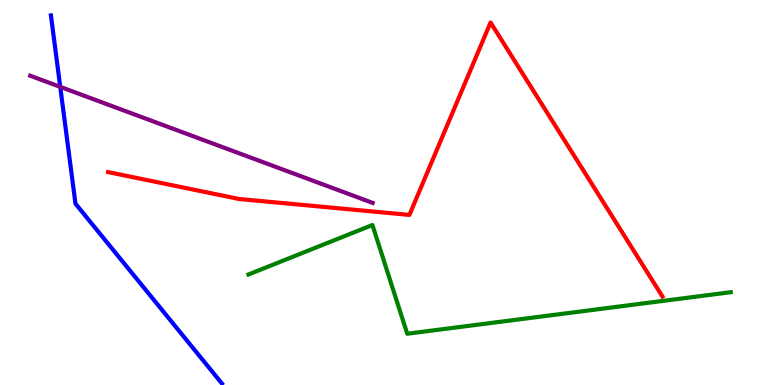[{'lines': ['blue', 'red'], 'intersections': []}, {'lines': ['green', 'red'], 'intersections': []}, {'lines': ['purple', 'red'], 'intersections': []}, {'lines': ['blue', 'green'], 'intersections': []}, {'lines': ['blue', 'purple'], 'intersections': [{'x': 0.777, 'y': 7.74}]}, {'lines': ['green', 'purple'], 'intersections': []}]